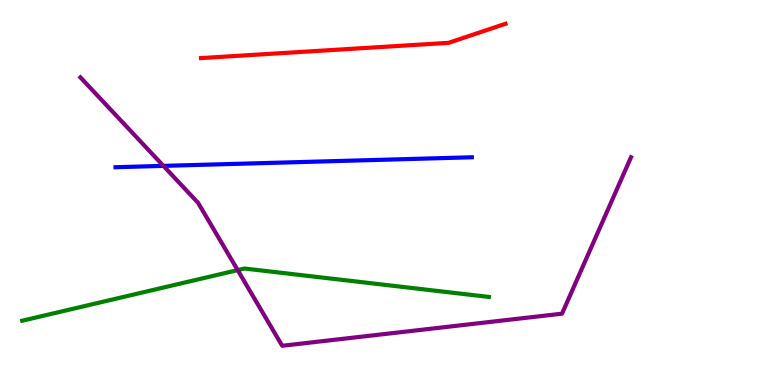[{'lines': ['blue', 'red'], 'intersections': []}, {'lines': ['green', 'red'], 'intersections': []}, {'lines': ['purple', 'red'], 'intersections': []}, {'lines': ['blue', 'green'], 'intersections': []}, {'lines': ['blue', 'purple'], 'intersections': [{'x': 2.11, 'y': 5.69}]}, {'lines': ['green', 'purple'], 'intersections': [{'x': 3.07, 'y': 2.98}]}]